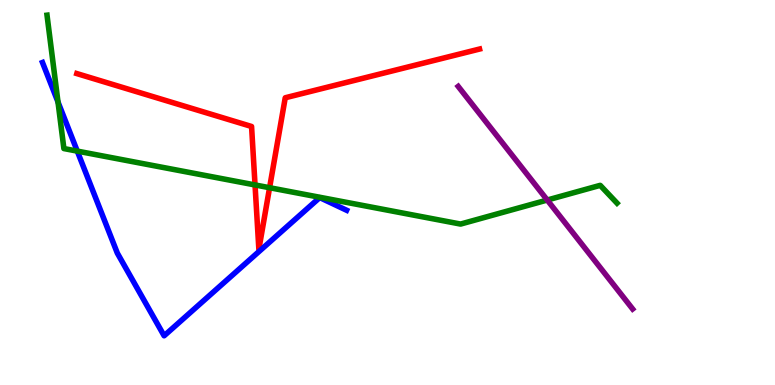[{'lines': ['blue', 'red'], 'intersections': []}, {'lines': ['green', 'red'], 'intersections': [{'x': 3.29, 'y': 5.2}, {'x': 3.48, 'y': 5.12}]}, {'lines': ['purple', 'red'], 'intersections': []}, {'lines': ['blue', 'green'], 'intersections': [{'x': 0.748, 'y': 7.35}, {'x': 0.997, 'y': 6.07}]}, {'lines': ['blue', 'purple'], 'intersections': []}, {'lines': ['green', 'purple'], 'intersections': [{'x': 7.06, 'y': 4.8}]}]